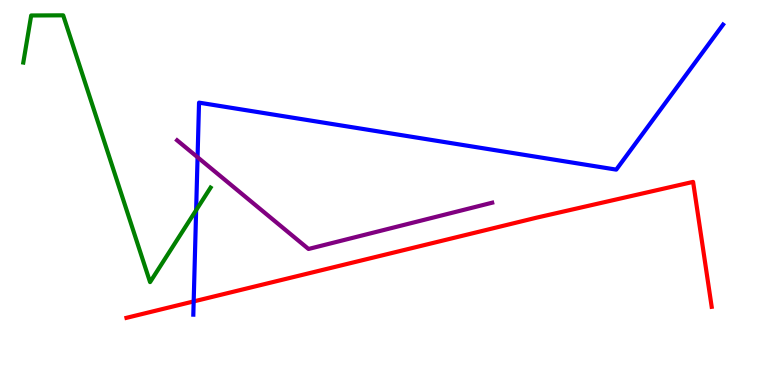[{'lines': ['blue', 'red'], 'intersections': [{'x': 2.5, 'y': 2.17}]}, {'lines': ['green', 'red'], 'intersections': []}, {'lines': ['purple', 'red'], 'intersections': []}, {'lines': ['blue', 'green'], 'intersections': [{'x': 2.53, 'y': 4.54}]}, {'lines': ['blue', 'purple'], 'intersections': [{'x': 2.55, 'y': 5.92}]}, {'lines': ['green', 'purple'], 'intersections': []}]